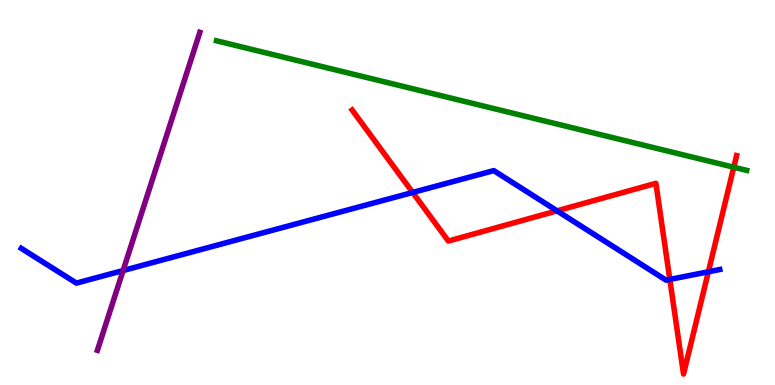[{'lines': ['blue', 'red'], 'intersections': [{'x': 5.32, 'y': 5.0}, {'x': 7.19, 'y': 4.52}, {'x': 8.64, 'y': 2.74}, {'x': 9.14, 'y': 2.94}]}, {'lines': ['green', 'red'], 'intersections': [{'x': 9.47, 'y': 5.66}]}, {'lines': ['purple', 'red'], 'intersections': []}, {'lines': ['blue', 'green'], 'intersections': []}, {'lines': ['blue', 'purple'], 'intersections': [{'x': 1.59, 'y': 2.97}]}, {'lines': ['green', 'purple'], 'intersections': []}]